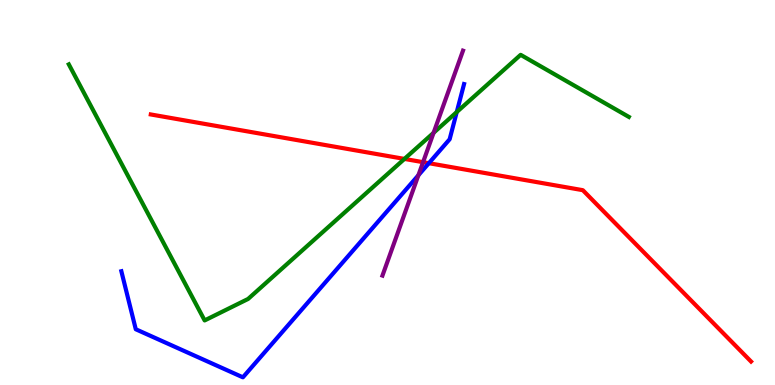[{'lines': ['blue', 'red'], 'intersections': [{'x': 5.53, 'y': 5.76}]}, {'lines': ['green', 'red'], 'intersections': [{'x': 5.22, 'y': 5.87}]}, {'lines': ['purple', 'red'], 'intersections': [{'x': 5.46, 'y': 5.79}]}, {'lines': ['blue', 'green'], 'intersections': [{'x': 5.89, 'y': 7.09}]}, {'lines': ['blue', 'purple'], 'intersections': [{'x': 5.4, 'y': 5.45}]}, {'lines': ['green', 'purple'], 'intersections': [{'x': 5.59, 'y': 6.55}]}]